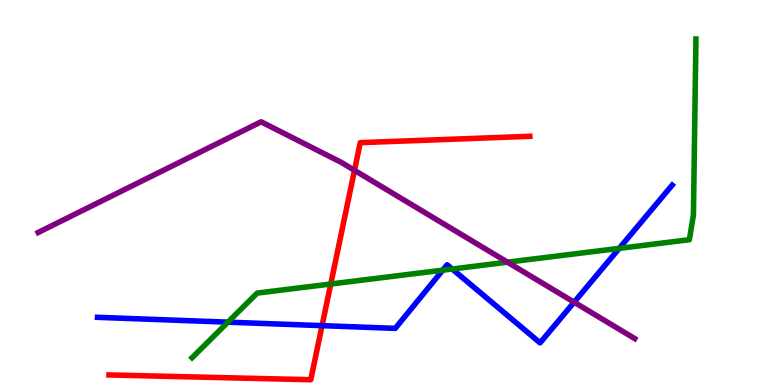[{'lines': ['blue', 'red'], 'intersections': [{'x': 4.16, 'y': 1.54}]}, {'lines': ['green', 'red'], 'intersections': [{'x': 4.27, 'y': 2.62}]}, {'lines': ['purple', 'red'], 'intersections': [{'x': 4.57, 'y': 5.58}]}, {'lines': ['blue', 'green'], 'intersections': [{'x': 2.94, 'y': 1.63}, {'x': 5.71, 'y': 2.98}, {'x': 5.83, 'y': 3.01}, {'x': 7.99, 'y': 3.55}]}, {'lines': ['blue', 'purple'], 'intersections': [{'x': 7.41, 'y': 2.15}]}, {'lines': ['green', 'purple'], 'intersections': [{'x': 6.55, 'y': 3.19}]}]